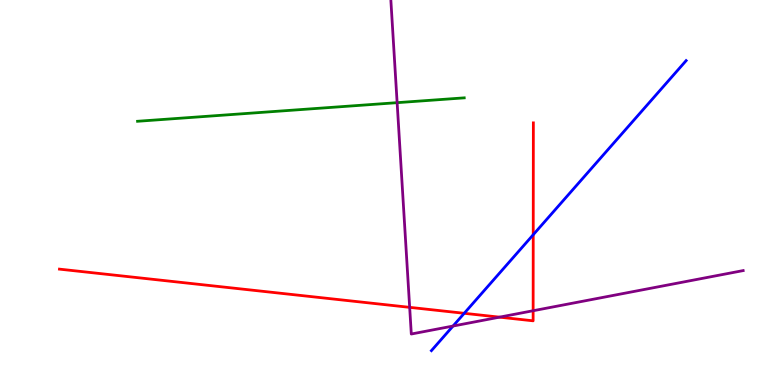[{'lines': ['blue', 'red'], 'intersections': [{'x': 5.99, 'y': 1.86}, {'x': 6.88, 'y': 3.9}]}, {'lines': ['green', 'red'], 'intersections': []}, {'lines': ['purple', 'red'], 'intersections': [{'x': 5.29, 'y': 2.02}, {'x': 6.45, 'y': 1.76}, {'x': 6.88, 'y': 1.93}]}, {'lines': ['blue', 'green'], 'intersections': []}, {'lines': ['blue', 'purple'], 'intersections': [{'x': 5.85, 'y': 1.53}]}, {'lines': ['green', 'purple'], 'intersections': [{'x': 5.12, 'y': 7.33}]}]